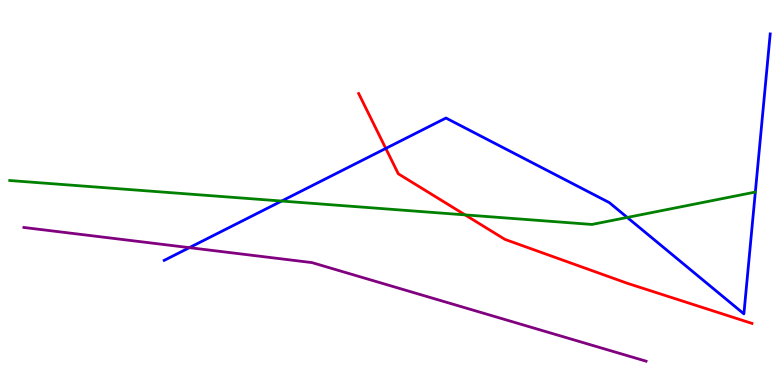[{'lines': ['blue', 'red'], 'intersections': [{'x': 4.98, 'y': 6.14}]}, {'lines': ['green', 'red'], 'intersections': [{'x': 6.0, 'y': 4.42}]}, {'lines': ['purple', 'red'], 'intersections': []}, {'lines': ['blue', 'green'], 'intersections': [{'x': 3.63, 'y': 4.78}, {'x': 8.09, 'y': 4.35}]}, {'lines': ['blue', 'purple'], 'intersections': [{'x': 2.44, 'y': 3.57}]}, {'lines': ['green', 'purple'], 'intersections': []}]